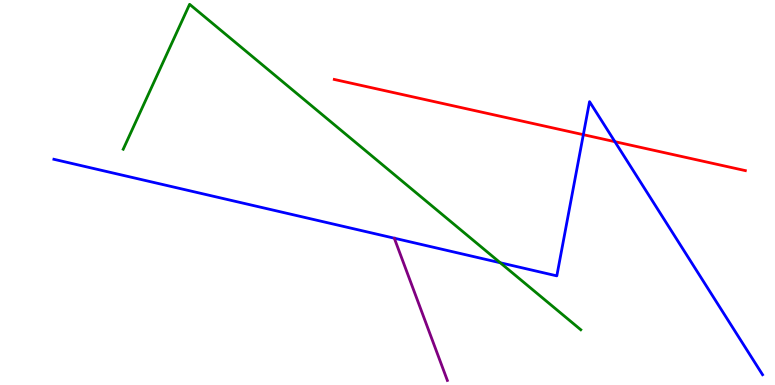[{'lines': ['blue', 'red'], 'intersections': [{'x': 7.53, 'y': 6.5}, {'x': 7.93, 'y': 6.32}]}, {'lines': ['green', 'red'], 'intersections': []}, {'lines': ['purple', 'red'], 'intersections': []}, {'lines': ['blue', 'green'], 'intersections': [{'x': 6.45, 'y': 3.18}]}, {'lines': ['blue', 'purple'], 'intersections': []}, {'lines': ['green', 'purple'], 'intersections': []}]